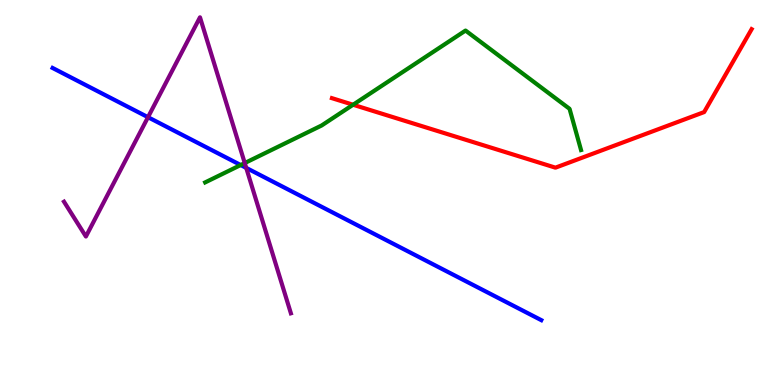[{'lines': ['blue', 'red'], 'intersections': []}, {'lines': ['green', 'red'], 'intersections': [{'x': 4.56, 'y': 7.28}]}, {'lines': ['purple', 'red'], 'intersections': []}, {'lines': ['blue', 'green'], 'intersections': [{'x': 3.11, 'y': 5.71}]}, {'lines': ['blue', 'purple'], 'intersections': [{'x': 1.91, 'y': 6.96}, {'x': 3.18, 'y': 5.64}]}, {'lines': ['green', 'purple'], 'intersections': [{'x': 3.16, 'y': 5.76}]}]